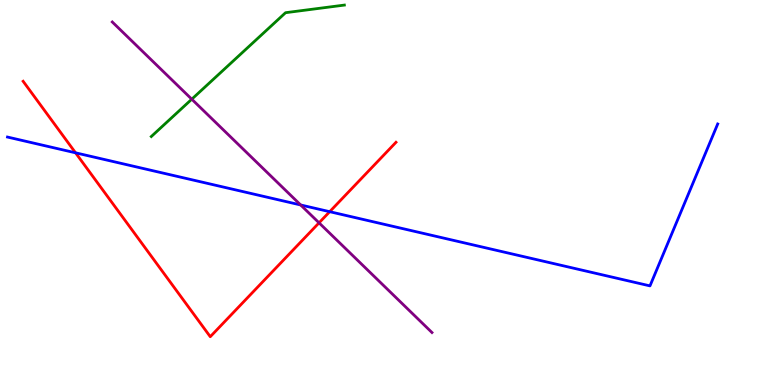[{'lines': ['blue', 'red'], 'intersections': [{'x': 0.975, 'y': 6.03}, {'x': 4.25, 'y': 4.5}]}, {'lines': ['green', 'red'], 'intersections': []}, {'lines': ['purple', 'red'], 'intersections': [{'x': 4.12, 'y': 4.21}]}, {'lines': ['blue', 'green'], 'intersections': []}, {'lines': ['blue', 'purple'], 'intersections': [{'x': 3.88, 'y': 4.68}]}, {'lines': ['green', 'purple'], 'intersections': [{'x': 2.47, 'y': 7.42}]}]